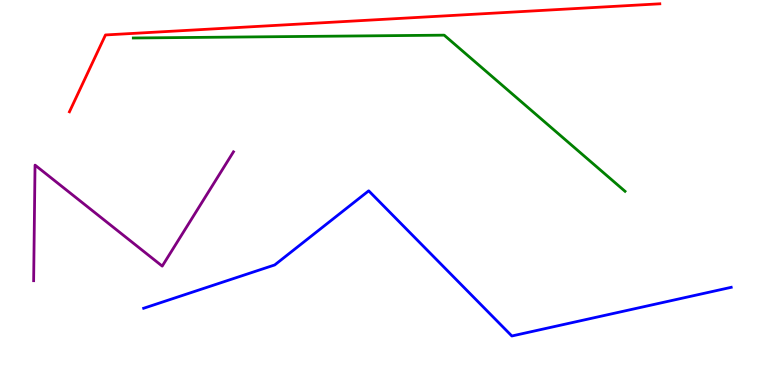[{'lines': ['blue', 'red'], 'intersections': []}, {'lines': ['green', 'red'], 'intersections': []}, {'lines': ['purple', 'red'], 'intersections': []}, {'lines': ['blue', 'green'], 'intersections': []}, {'lines': ['blue', 'purple'], 'intersections': []}, {'lines': ['green', 'purple'], 'intersections': []}]